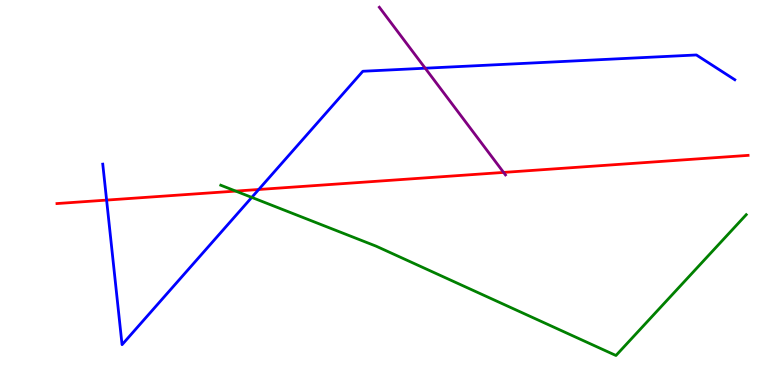[{'lines': ['blue', 'red'], 'intersections': [{'x': 1.38, 'y': 4.8}, {'x': 3.34, 'y': 5.08}]}, {'lines': ['green', 'red'], 'intersections': [{'x': 3.04, 'y': 5.04}]}, {'lines': ['purple', 'red'], 'intersections': [{'x': 6.5, 'y': 5.52}]}, {'lines': ['blue', 'green'], 'intersections': [{'x': 3.25, 'y': 4.87}]}, {'lines': ['blue', 'purple'], 'intersections': [{'x': 5.49, 'y': 8.23}]}, {'lines': ['green', 'purple'], 'intersections': []}]